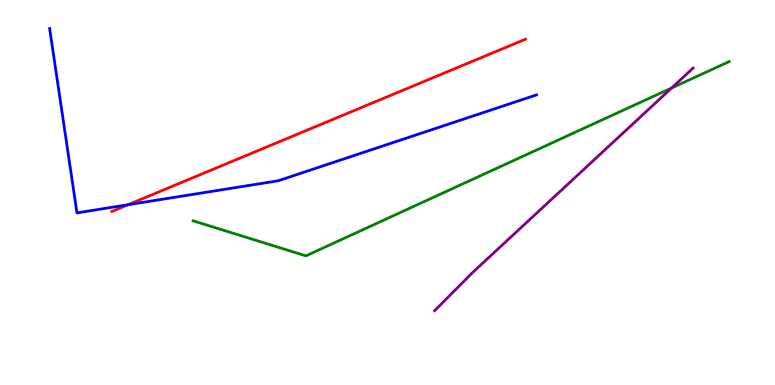[{'lines': ['blue', 'red'], 'intersections': [{'x': 1.65, 'y': 4.68}]}, {'lines': ['green', 'red'], 'intersections': []}, {'lines': ['purple', 'red'], 'intersections': []}, {'lines': ['blue', 'green'], 'intersections': []}, {'lines': ['blue', 'purple'], 'intersections': []}, {'lines': ['green', 'purple'], 'intersections': [{'x': 8.67, 'y': 7.71}]}]